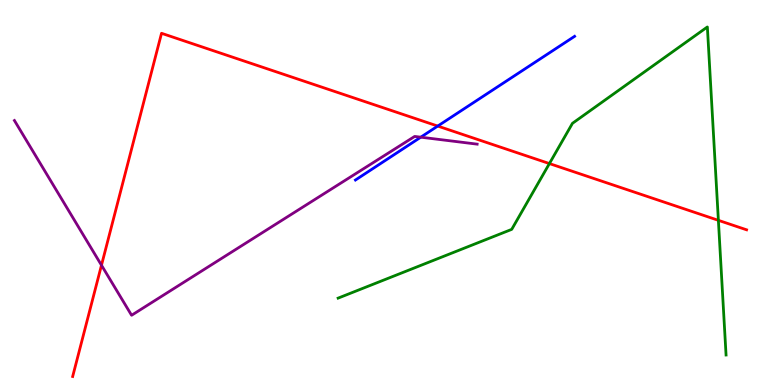[{'lines': ['blue', 'red'], 'intersections': [{'x': 5.65, 'y': 6.73}]}, {'lines': ['green', 'red'], 'intersections': [{'x': 7.09, 'y': 5.75}, {'x': 9.27, 'y': 4.28}]}, {'lines': ['purple', 'red'], 'intersections': [{'x': 1.31, 'y': 3.11}]}, {'lines': ['blue', 'green'], 'intersections': []}, {'lines': ['blue', 'purple'], 'intersections': [{'x': 5.43, 'y': 6.44}]}, {'lines': ['green', 'purple'], 'intersections': []}]